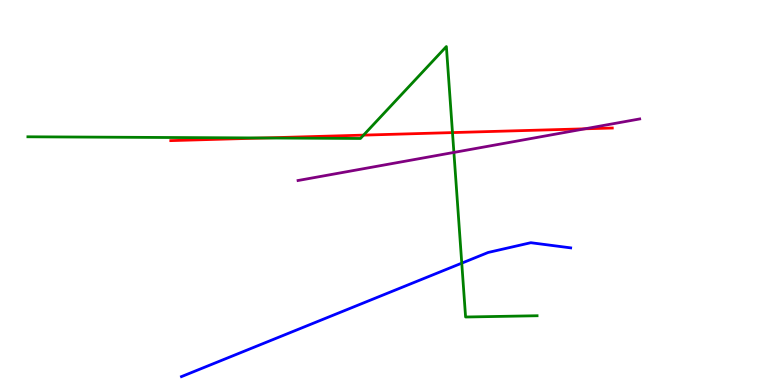[{'lines': ['blue', 'red'], 'intersections': []}, {'lines': ['green', 'red'], 'intersections': [{'x': 3.4, 'y': 6.42}, {'x': 4.69, 'y': 6.49}, {'x': 5.84, 'y': 6.56}]}, {'lines': ['purple', 'red'], 'intersections': [{'x': 7.55, 'y': 6.65}]}, {'lines': ['blue', 'green'], 'intersections': [{'x': 5.96, 'y': 3.16}]}, {'lines': ['blue', 'purple'], 'intersections': []}, {'lines': ['green', 'purple'], 'intersections': [{'x': 5.86, 'y': 6.04}]}]